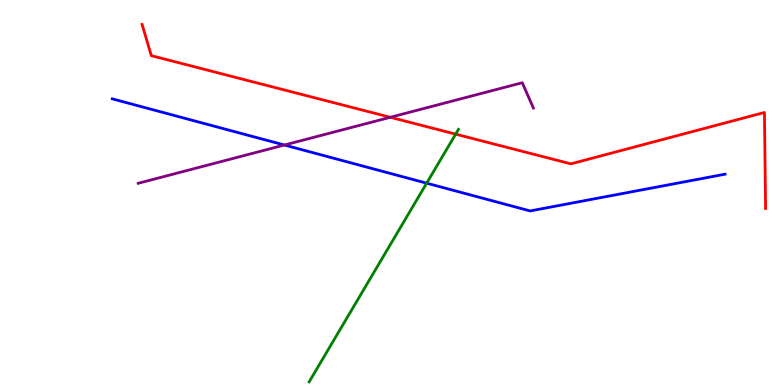[{'lines': ['blue', 'red'], 'intersections': []}, {'lines': ['green', 'red'], 'intersections': [{'x': 5.88, 'y': 6.52}]}, {'lines': ['purple', 'red'], 'intersections': [{'x': 5.04, 'y': 6.95}]}, {'lines': ['blue', 'green'], 'intersections': [{'x': 5.51, 'y': 5.24}]}, {'lines': ['blue', 'purple'], 'intersections': [{'x': 3.67, 'y': 6.23}]}, {'lines': ['green', 'purple'], 'intersections': []}]